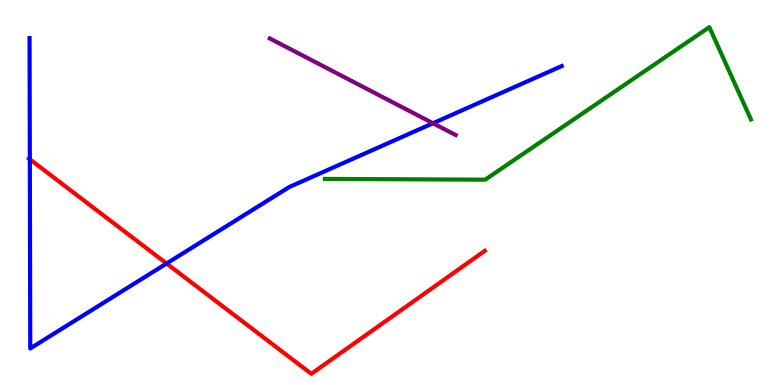[{'lines': ['blue', 'red'], 'intersections': [{'x': 0.385, 'y': 5.86}, {'x': 2.15, 'y': 3.16}]}, {'lines': ['green', 'red'], 'intersections': []}, {'lines': ['purple', 'red'], 'intersections': []}, {'lines': ['blue', 'green'], 'intersections': []}, {'lines': ['blue', 'purple'], 'intersections': [{'x': 5.59, 'y': 6.8}]}, {'lines': ['green', 'purple'], 'intersections': []}]